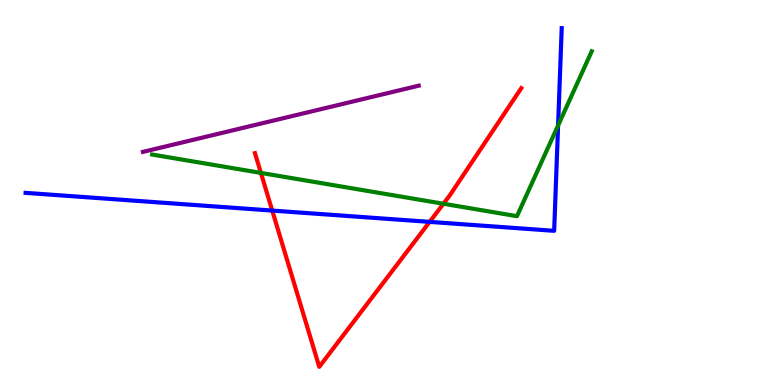[{'lines': ['blue', 'red'], 'intersections': [{'x': 3.51, 'y': 4.53}, {'x': 5.54, 'y': 4.24}]}, {'lines': ['green', 'red'], 'intersections': [{'x': 3.37, 'y': 5.51}, {'x': 5.72, 'y': 4.71}]}, {'lines': ['purple', 'red'], 'intersections': []}, {'lines': ['blue', 'green'], 'intersections': [{'x': 7.2, 'y': 6.74}]}, {'lines': ['blue', 'purple'], 'intersections': []}, {'lines': ['green', 'purple'], 'intersections': []}]